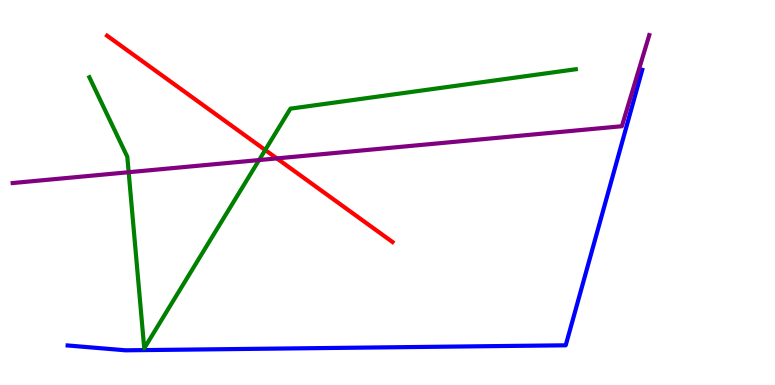[{'lines': ['blue', 'red'], 'intersections': []}, {'lines': ['green', 'red'], 'intersections': [{'x': 3.42, 'y': 6.1}]}, {'lines': ['purple', 'red'], 'intersections': [{'x': 3.57, 'y': 5.89}]}, {'lines': ['blue', 'green'], 'intersections': []}, {'lines': ['blue', 'purple'], 'intersections': []}, {'lines': ['green', 'purple'], 'intersections': [{'x': 1.66, 'y': 5.53}, {'x': 3.34, 'y': 5.84}]}]